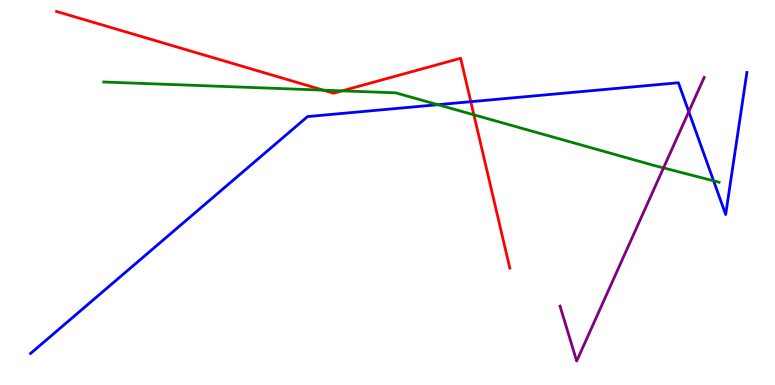[{'lines': ['blue', 'red'], 'intersections': [{'x': 6.07, 'y': 7.36}]}, {'lines': ['green', 'red'], 'intersections': [{'x': 4.17, 'y': 7.66}, {'x': 4.41, 'y': 7.64}, {'x': 6.11, 'y': 7.02}]}, {'lines': ['purple', 'red'], 'intersections': []}, {'lines': ['blue', 'green'], 'intersections': [{'x': 5.65, 'y': 7.28}, {'x': 9.21, 'y': 5.3}]}, {'lines': ['blue', 'purple'], 'intersections': [{'x': 8.89, 'y': 7.1}]}, {'lines': ['green', 'purple'], 'intersections': [{'x': 8.56, 'y': 5.64}]}]